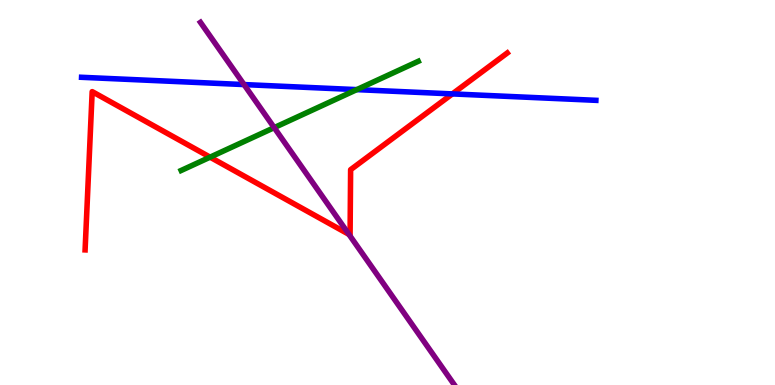[{'lines': ['blue', 'red'], 'intersections': [{'x': 5.84, 'y': 7.56}]}, {'lines': ['green', 'red'], 'intersections': [{'x': 2.71, 'y': 5.92}]}, {'lines': ['purple', 'red'], 'intersections': [{'x': 4.5, 'y': 3.91}]}, {'lines': ['blue', 'green'], 'intersections': [{'x': 4.6, 'y': 7.67}]}, {'lines': ['blue', 'purple'], 'intersections': [{'x': 3.15, 'y': 7.8}]}, {'lines': ['green', 'purple'], 'intersections': [{'x': 3.54, 'y': 6.68}]}]